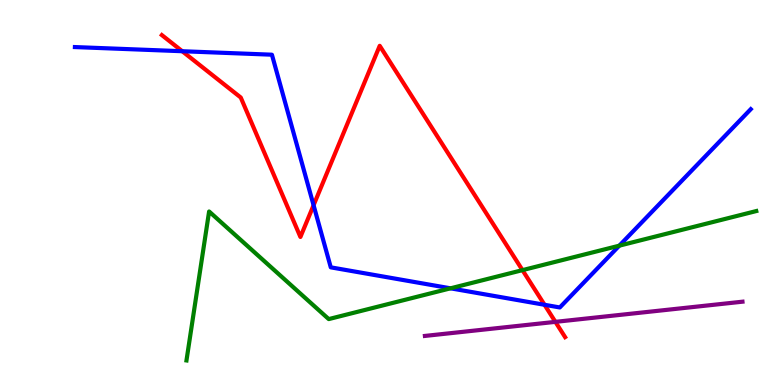[{'lines': ['blue', 'red'], 'intersections': [{'x': 2.35, 'y': 8.67}, {'x': 4.05, 'y': 4.67}, {'x': 7.03, 'y': 2.08}]}, {'lines': ['green', 'red'], 'intersections': [{'x': 6.74, 'y': 2.98}]}, {'lines': ['purple', 'red'], 'intersections': [{'x': 7.17, 'y': 1.64}]}, {'lines': ['blue', 'green'], 'intersections': [{'x': 5.81, 'y': 2.51}, {'x': 7.99, 'y': 3.62}]}, {'lines': ['blue', 'purple'], 'intersections': []}, {'lines': ['green', 'purple'], 'intersections': []}]